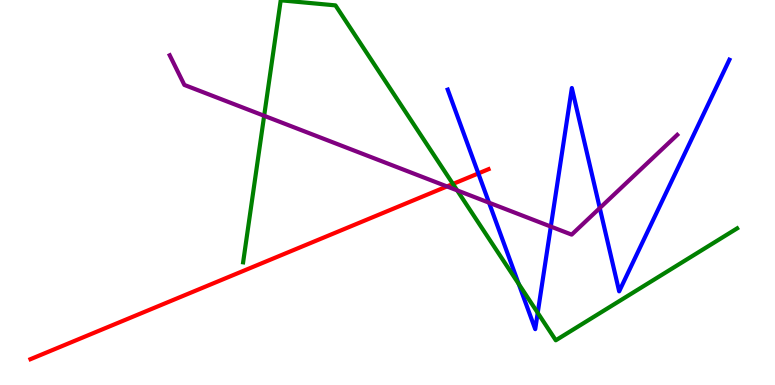[{'lines': ['blue', 'red'], 'intersections': [{'x': 6.17, 'y': 5.5}]}, {'lines': ['green', 'red'], 'intersections': [{'x': 5.84, 'y': 5.22}]}, {'lines': ['purple', 'red'], 'intersections': [{'x': 5.77, 'y': 5.16}]}, {'lines': ['blue', 'green'], 'intersections': [{'x': 6.69, 'y': 2.63}, {'x': 6.94, 'y': 1.87}]}, {'lines': ['blue', 'purple'], 'intersections': [{'x': 6.31, 'y': 4.74}, {'x': 7.11, 'y': 4.12}, {'x': 7.74, 'y': 4.6}]}, {'lines': ['green', 'purple'], 'intersections': [{'x': 3.41, 'y': 6.99}, {'x': 5.9, 'y': 5.06}]}]